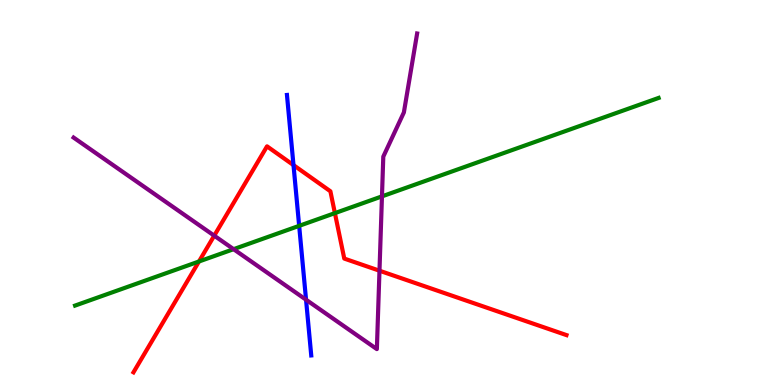[{'lines': ['blue', 'red'], 'intersections': [{'x': 3.79, 'y': 5.71}]}, {'lines': ['green', 'red'], 'intersections': [{'x': 2.57, 'y': 3.21}, {'x': 4.32, 'y': 4.46}]}, {'lines': ['purple', 'red'], 'intersections': [{'x': 2.76, 'y': 3.88}, {'x': 4.9, 'y': 2.97}]}, {'lines': ['blue', 'green'], 'intersections': [{'x': 3.86, 'y': 4.13}]}, {'lines': ['blue', 'purple'], 'intersections': [{'x': 3.95, 'y': 2.22}]}, {'lines': ['green', 'purple'], 'intersections': [{'x': 3.01, 'y': 3.53}, {'x': 4.93, 'y': 4.9}]}]